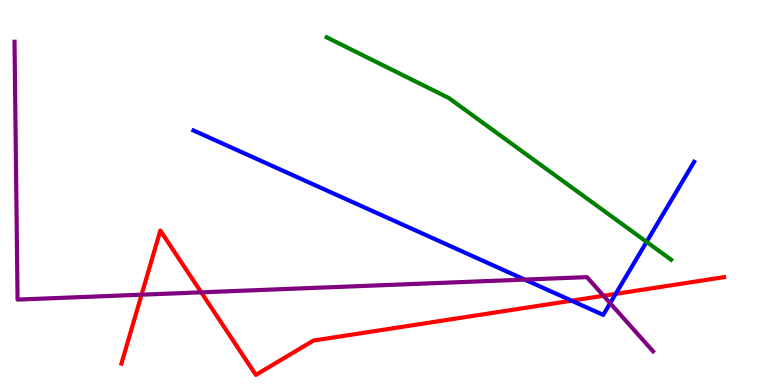[{'lines': ['blue', 'red'], 'intersections': [{'x': 7.38, 'y': 2.19}, {'x': 7.94, 'y': 2.37}]}, {'lines': ['green', 'red'], 'intersections': []}, {'lines': ['purple', 'red'], 'intersections': [{'x': 1.83, 'y': 2.35}, {'x': 2.6, 'y': 2.41}, {'x': 7.79, 'y': 2.32}]}, {'lines': ['blue', 'green'], 'intersections': [{'x': 8.34, 'y': 3.72}]}, {'lines': ['blue', 'purple'], 'intersections': [{'x': 6.77, 'y': 2.74}, {'x': 7.87, 'y': 2.12}]}, {'lines': ['green', 'purple'], 'intersections': []}]